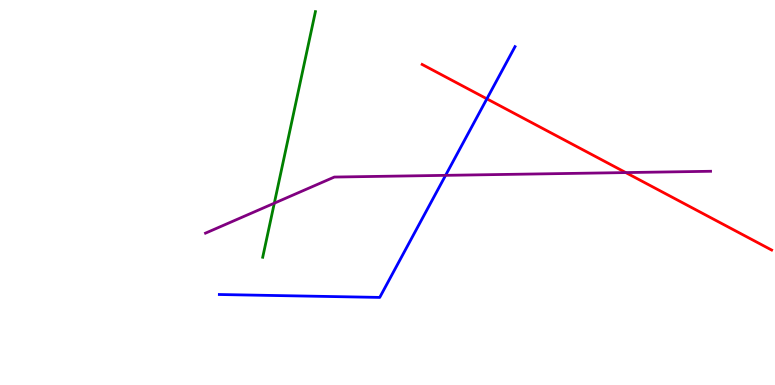[{'lines': ['blue', 'red'], 'intersections': [{'x': 6.28, 'y': 7.43}]}, {'lines': ['green', 'red'], 'intersections': []}, {'lines': ['purple', 'red'], 'intersections': [{'x': 8.07, 'y': 5.52}]}, {'lines': ['blue', 'green'], 'intersections': []}, {'lines': ['blue', 'purple'], 'intersections': [{'x': 5.75, 'y': 5.45}]}, {'lines': ['green', 'purple'], 'intersections': [{'x': 3.54, 'y': 4.72}]}]